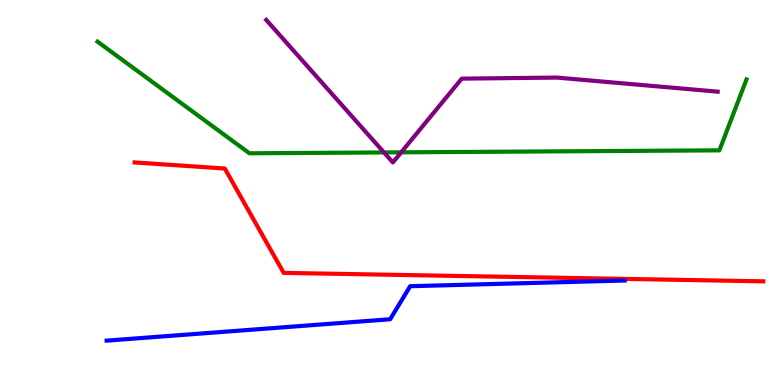[{'lines': ['blue', 'red'], 'intersections': []}, {'lines': ['green', 'red'], 'intersections': []}, {'lines': ['purple', 'red'], 'intersections': []}, {'lines': ['blue', 'green'], 'intersections': []}, {'lines': ['blue', 'purple'], 'intersections': []}, {'lines': ['green', 'purple'], 'intersections': [{'x': 4.95, 'y': 6.04}, {'x': 5.18, 'y': 6.04}]}]